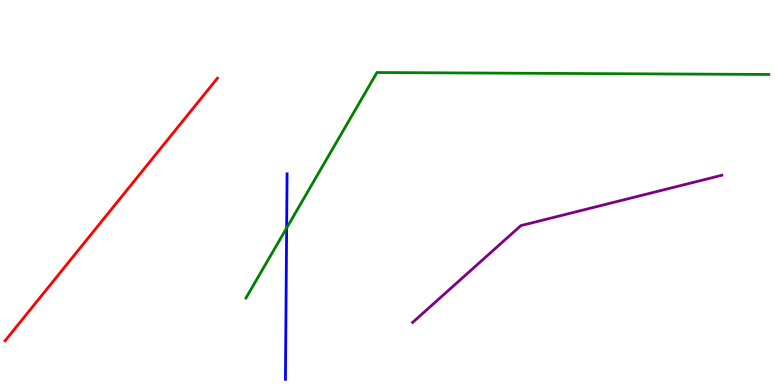[{'lines': ['blue', 'red'], 'intersections': []}, {'lines': ['green', 'red'], 'intersections': []}, {'lines': ['purple', 'red'], 'intersections': []}, {'lines': ['blue', 'green'], 'intersections': [{'x': 3.7, 'y': 4.08}]}, {'lines': ['blue', 'purple'], 'intersections': []}, {'lines': ['green', 'purple'], 'intersections': []}]